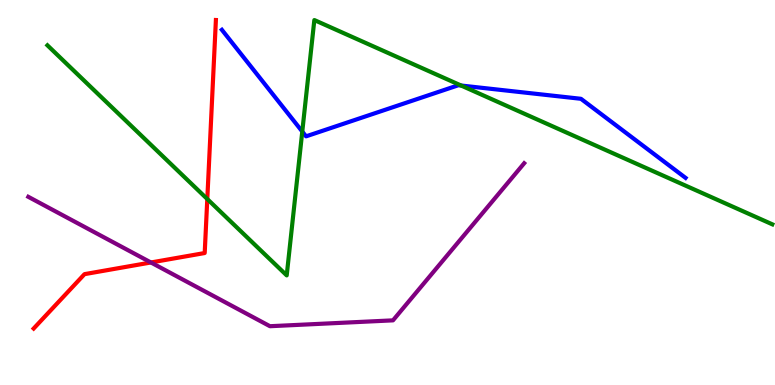[{'lines': ['blue', 'red'], 'intersections': []}, {'lines': ['green', 'red'], 'intersections': [{'x': 2.67, 'y': 4.83}]}, {'lines': ['purple', 'red'], 'intersections': [{'x': 1.95, 'y': 3.18}]}, {'lines': ['blue', 'green'], 'intersections': [{'x': 3.9, 'y': 6.58}, {'x': 5.95, 'y': 7.78}]}, {'lines': ['blue', 'purple'], 'intersections': []}, {'lines': ['green', 'purple'], 'intersections': []}]